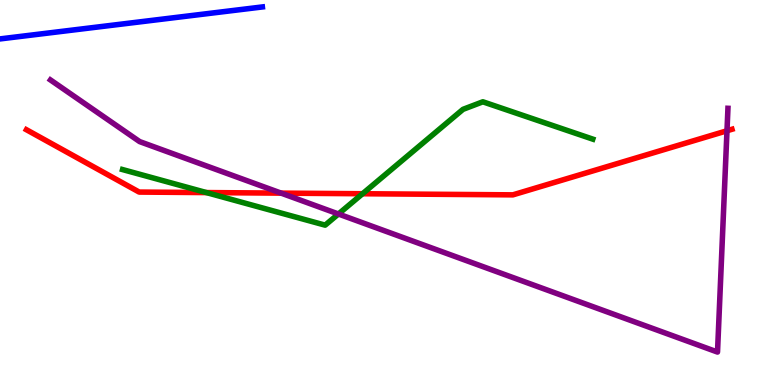[{'lines': ['blue', 'red'], 'intersections': []}, {'lines': ['green', 'red'], 'intersections': [{'x': 2.66, 'y': 5.0}, {'x': 4.68, 'y': 4.97}]}, {'lines': ['purple', 'red'], 'intersections': [{'x': 3.63, 'y': 4.98}, {'x': 9.38, 'y': 6.6}]}, {'lines': ['blue', 'green'], 'intersections': []}, {'lines': ['blue', 'purple'], 'intersections': []}, {'lines': ['green', 'purple'], 'intersections': [{'x': 4.37, 'y': 4.44}]}]